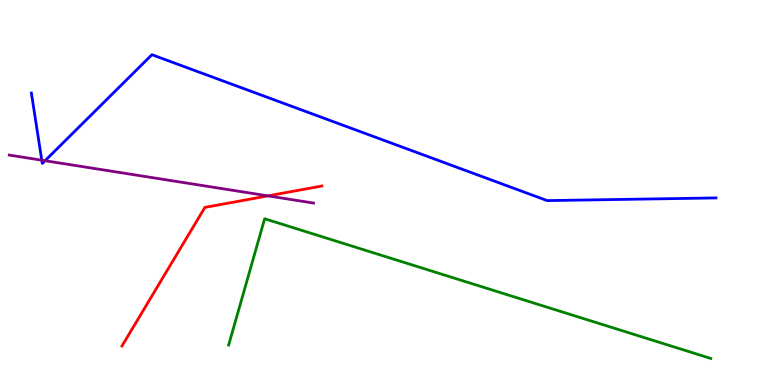[{'lines': ['blue', 'red'], 'intersections': []}, {'lines': ['green', 'red'], 'intersections': []}, {'lines': ['purple', 'red'], 'intersections': [{'x': 3.46, 'y': 4.91}]}, {'lines': ['blue', 'green'], 'intersections': []}, {'lines': ['blue', 'purple'], 'intersections': [{'x': 0.539, 'y': 5.84}, {'x': 0.581, 'y': 5.83}]}, {'lines': ['green', 'purple'], 'intersections': []}]